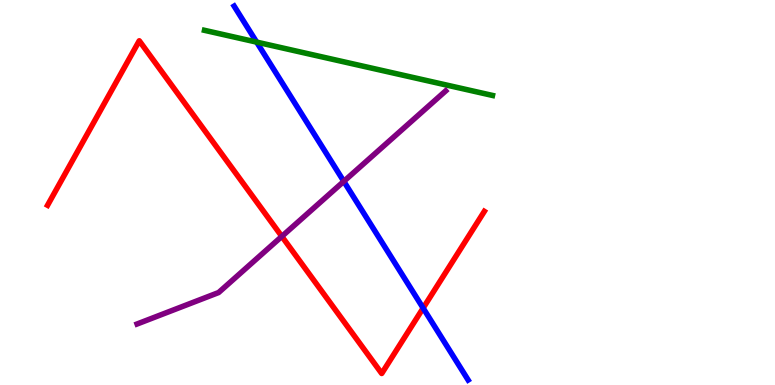[{'lines': ['blue', 'red'], 'intersections': [{'x': 5.46, 'y': 2.0}]}, {'lines': ['green', 'red'], 'intersections': []}, {'lines': ['purple', 'red'], 'intersections': [{'x': 3.64, 'y': 3.86}]}, {'lines': ['blue', 'green'], 'intersections': [{'x': 3.31, 'y': 8.91}]}, {'lines': ['blue', 'purple'], 'intersections': [{'x': 4.44, 'y': 5.29}]}, {'lines': ['green', 'purple'], 'intersections': []}]